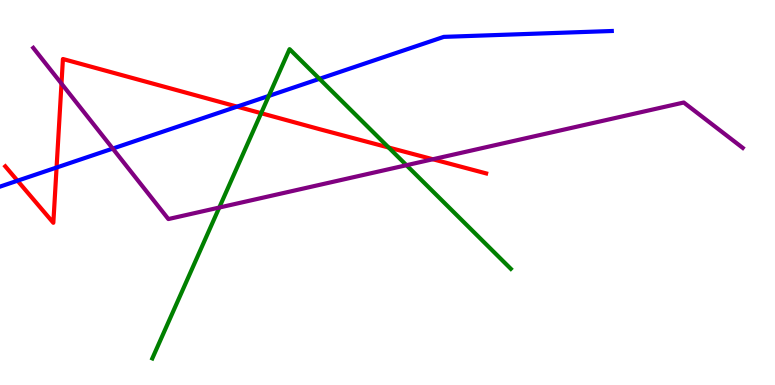[{'lines': ['blue', 'red'], 'intersections': [{'x': 0.226, 'y': 5.31}, {'x': 0.73, 'y': 5.65}, {'x': 3.06, 'y': 7.23}]}, {'lines': ['green', 'red'], 'intersections': [{'x': 3.37, 'y': 7.06}, {'x': 5.01, 'y': 6.17}]}, {'lines': ['purple', 'red'], 'intersections': [{'x': 0.793, 'y': 7.83}, {'x': 5.59, 'y': 5.86}]}, {'lines': ['blue', 'green'], 'intersections': [{'x': 3.47, 'y': 7.51}, {'x': 4.12, 'y': 7.95}]}, {'lines': ['blue', 'purple'], 'intersections': [{'x': 1.45, 'y': 6.14}]}, {'lines': ['green', 'purple'], 'intersections': [{'x': 2.83, 'y': 4.61}, {'x': 5.24, 'y': 5.71}]}]